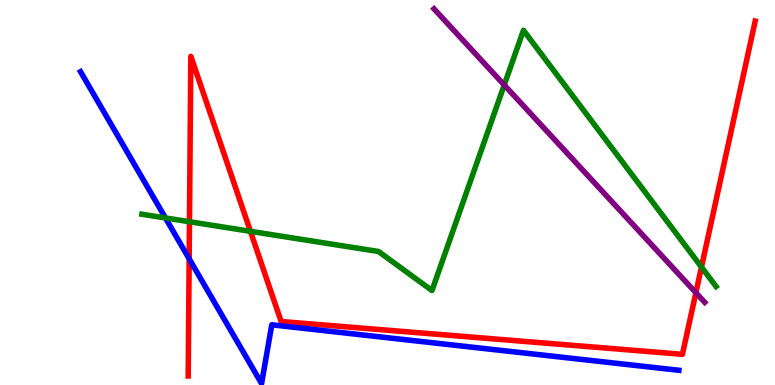[{'lines': ['blue', 'red'], 'intersections': [{'x': 2.44, 'y': 3.28}]}, {'lines': ['green', 'red'], 'intersections': [{'x': 2.44, 'y': 4.24}, {'x': 3.23, 'y': 3.99}, {'x': 9.05, 'y': 3.06}]}, {'lines': ['purple', 'red'], 'intersections': [{'x': 8.98, 'y': 2.4}]}, {'lines': ['blue', 'green'], 'intersections': [{'x': 2.13, 'y': 4.34}]}, {'lines': ['blue', 'purple'], 'intersections': []}, {'lines': ['green', 'purple'], 'intersections': [{'x': 6.51, 'y': 7.79}]}]